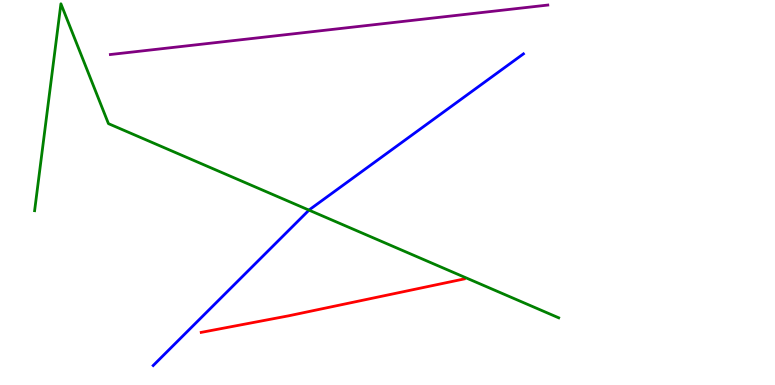[{'lines': ['blue', 'red'], 'intersections': []}, {'lines': ['green', 'red'], 'intersections': []}, {'lines': ['purple', 'red'], 'intersections': []}, {'lines': ['blue', 'green'], 'intersections': [{'x': 3.99, 'y': 4.54}]}, {'lines': ['blue', 'purple'], 'intersections': []}, {'lines': ['green', 'purple'], 'intersections': []}]